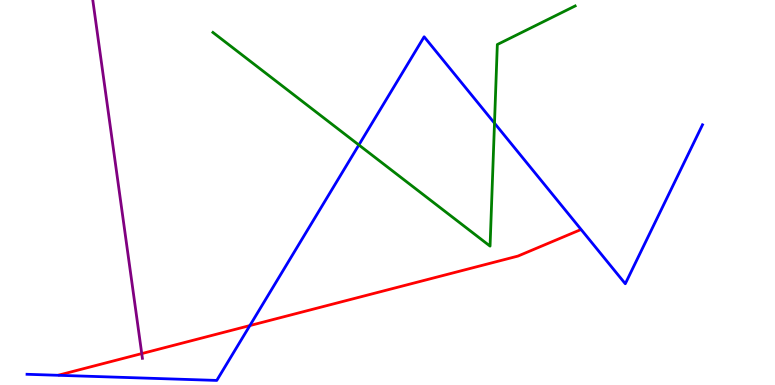[{'lines': ['blue', 'red'], 'intersections': [{'x': 3.22, 'y': 1.54}]}, {'lines': ['green', 'red'], 'intersections': []}, {'lines': ['purple', 'red'], 'intersections': [{'x': 1.83, 'y': 0.816}]}, {'lines': ['blue', 'green'], 'intersections': [{'x': 4.63, 'y': 6.23}, {'x': 6.38, 'y': 6.8}]}, {'lines': ['blue', 'purple'], 'intersections': []}, {'lines': ['green', 'purple'], 'intersections': []}]